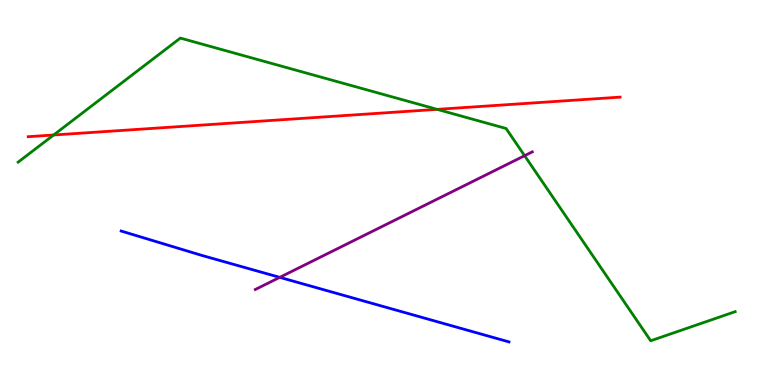[{'lines': ['blue', 'red'], 'intersections': []}, {'lines': ['green', 'red'], 'intersections': [{'x': 0.692, 'y': 6.49}, {'x': 5.64, 'y': 7.16}]}, {'lines': ['purple', 'red'], 'intersections': []}, {'lines': ['blue', 'green'], 'intersections': []}, {'lines': ['blue', 'purple'], 'intersections': [{'x': 3.61, 'y': 2.8}]}, {'lines': ['green', 'purple'], 'intersections': [{'x': 6.77, 'y': 5.96}]}]